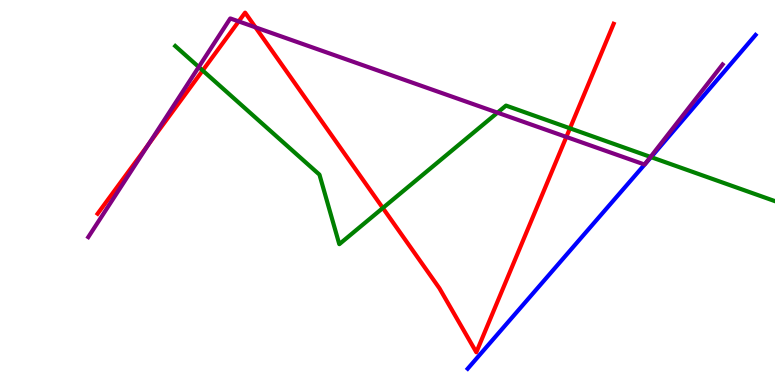[{'lines': ['blue', 'red'], 'intersections': []}, {'lines': ['green', 'red'], 'intersections': [{'x': 2.62, 'y': 8.17}, {'x': 4.94, 'y': 4.6}, {'x': 7.35, 'y': 6.67}]}, {'lines': ['purple', 'red'], 'intersections': [{'x': 1.92, 'y': 6.25}, {'x': 3.08, 'y': 9.44}, {'x': 3.3, 'y': 9.29}, {'x': 7.31, 'y': 6.44}]}, {'lines': ['blue', 'green'], 'intersections': [{'x': 8.4, 'y': 5.92}]}, {'lines': ['blue', 'purple'], 'intersections': []}, {'lines': ['green', 'purple'], 'intersections': [{'x': 2.56, 'y': 8.26}, {'x': 6.42, 'y': 7.07}, {'x': 8.39, 'y': 5.92}]}]